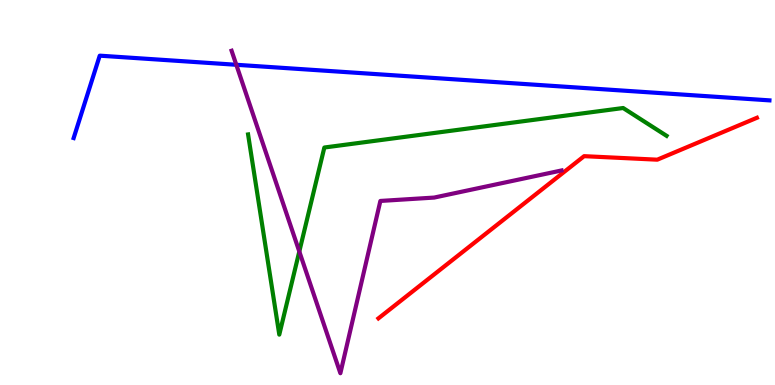[{'lines': ['blue', 'red'], 'intersections': []}, {'lines': ['green', 'red'], 'intersections': []}, {'lines': ['purple', 'red'], 'intersections': []}, {'lines': ['blue', 'green'], 'intersections': []}, {'lines': ['blue', 'purple'], 'intersections': [{'x': 3.05, 'y': 8.32}]}, {'lines': ['green', 'purple'], 'intersections': [{'x': 3.86, 'y': 3.47}]}]